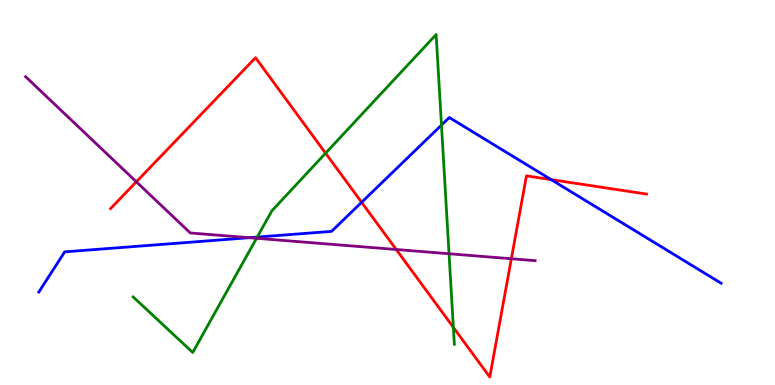[{'lines': ['blue', 'red'], 'intersections': [{'x': 4.67, 'y': 4.75}, {'x': 7.11, 'y': 5.33}]}, {'lines': ['green', 'red'], 'intersections': [{'x': 4.2, 'y': 6.02}, {'x': 5.85, 'y': 1.5}]}, {'lines': ['purple', 'red'], 'intersections': [{'x': 1.76, 'y': 5.28}, {'x': 5.11, 'y': 3.52}, {'x': 6.6, 'y': 3.28}]}, {'lines': ['blue', 'green'], 'intersections': [{'x': 3.32, 'y': 3.84}, {'x': 5.7, 'y': 6.75}]}, {'lines': ['blue', 'purple'], 'intersections': [{'x': 3.22, 'y': 3.83}]}, {'lines': ['green', 'purple'], 'intersections': [{'x': 3.31, 'y': 3.81}, {'x': 5.79, 'y': 3.41}]}]